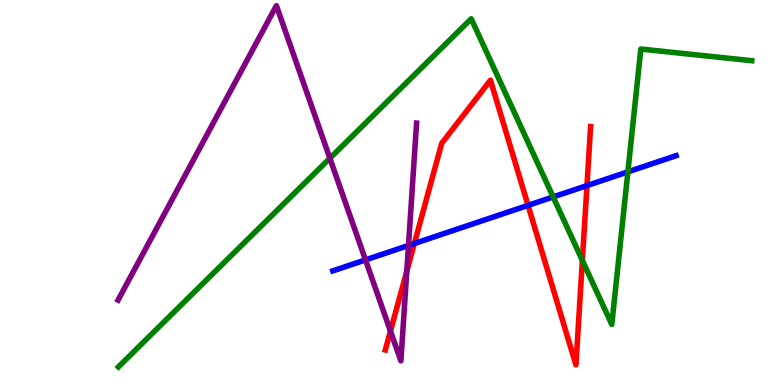[{'lines': ['blue', 'red'], 'intersections': [{'x': 5.35, 'y': 3.68}, {'x': 6.81, 'y': 4.67}, {'x': 7.57, 'y': 5.18}]}, {'lines': ['green', 'red'], 'intersections': [{'x': 7.51, 'y': 3.24}]}, {'lines': ['purple', 'red'], 'intersections': [{'x': 5.04, 'y': 1.4}, {'x': 5.25, 'y': 2.95}]}, {'lines': ['blue', 'green'], 'intersections': [{'x': 7.14, 'y': 4.88}, {'x': 8.1, 'y': 5.54}]}, {'lines': ['blue', 'purple'], 'intersections': [{'x': 4.72, 'y': 3.25}, {'x': 5.27, 'y': 3.62}]}, {'lines': ['green', 'purple'], 'intersections': [{'x': 4.26, 'y': 5.89}]}]